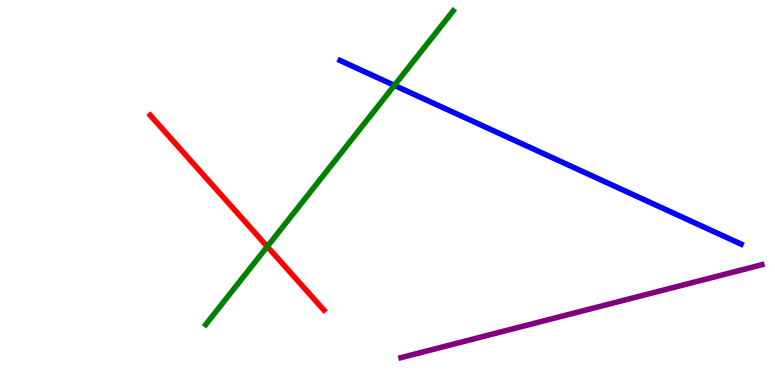[{'lines': ['blue', 'red'], 'intersections': []}, {'lines': ['green', 'red'], 'intersections': [{'x': 3.45, 'y': 3.6}]}, {'lines': ['purple', 'red'], 'intersections': []}, {'lines': ['blue', 'green'], 'intersections': [{'x': 5.09, 'y': 7.78}]}, {'lines': ['blue', 'purple'], 'intersections': []}, {'lines': ['green', 'purple'], 'intersections': []}]